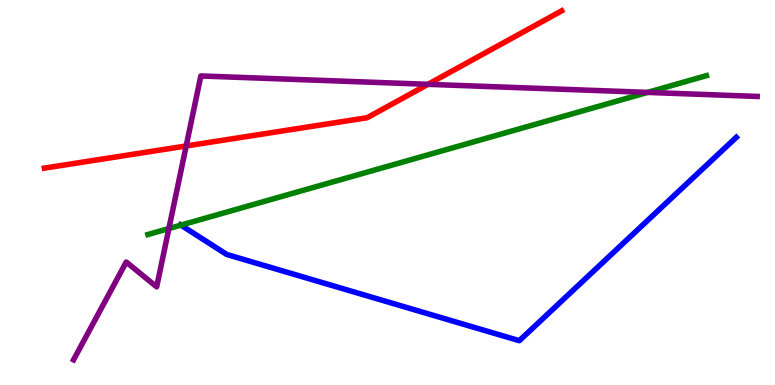[{'lines': ['blue', 'red'], 'intersections': []}, {'lines': ['green', 'red'], 'intersections': []}, {'lines': ['purple', 'red'], 'intersections': [{'x': 2.4, 'y': 6.21}, {'x': 5.52, 'y': 7.81}]}, {'lines': ['blue', 'green'], 'intersections': [{'x': 2.33, 'y': 4.15}]}, {'lines': ['blue', 'purple'], 'intersections': []}, {'lines': ['green', 'purple'], 'intersections': [{'x': 2.18, 'y': 4.06}, {'x': 8.36, 'y': 7.6}]}]